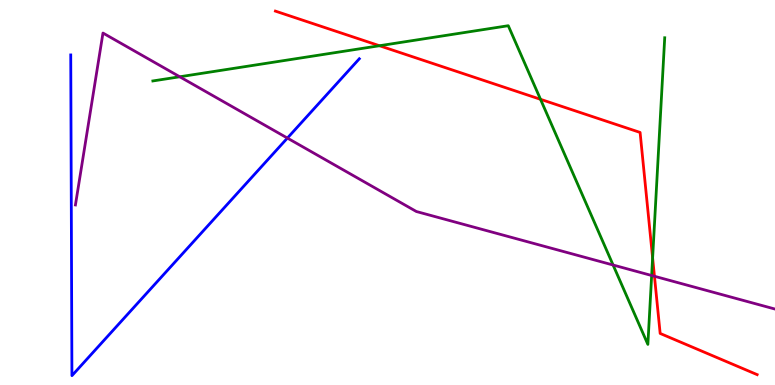[{'lines': ['blue', 'red'], 'intersections': []}, {'lines': ['green', 'red'], 'intersections': [{'x': 4.9, 'y': 8.81}, {'x': 6.97, 'y': 7.42}, {'x': 8.42, 'y': 3.3}]}, {'lines': ['purple', 'red'], 'intersections': [{'x': 8.44, 'y': 2.82}]}, {'lines': ['blue', 'green'], 'intersections': []}, {'lines': ['blue', 'purple'], 'intersections': [{'x': 3.71, 'y': 6.41}]}, {'lines': ['green', 'purple'], 'intersections': [{'x': 2.32, 'y': 8.01}, {'x': 7.91, 'y': 3.12}, {'x': 8.41, 'y': 2.84}]}]